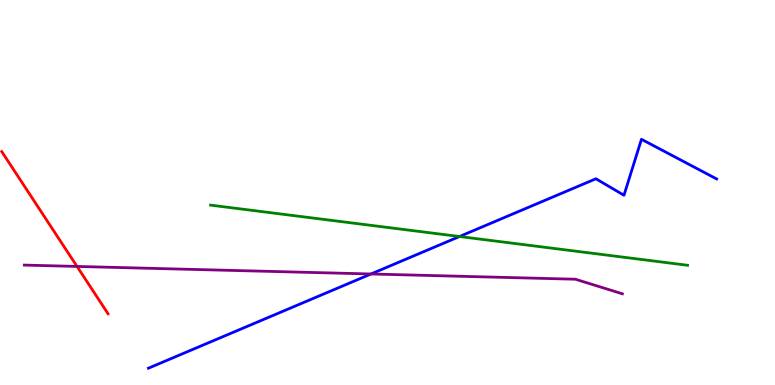[{'lines': ['blue', 'red'], 'intersections': []}, {'lines': ['green', 'red'], 'intersections': []}, {'lines': ['purple', 'red'], 'intersections': [{'x': 0.994, 'y': 3.08}]}, {'lines': ['blue', 'green'], 'intersections': [{'x': 5.93, 'y': 3.86}]}, {'lines': ['blue', 'purple'], 'intersections': [{'x': 4.79, 'y': 2.88}]}, {'lines': ['green', 'purple'], 'intersections': []}]